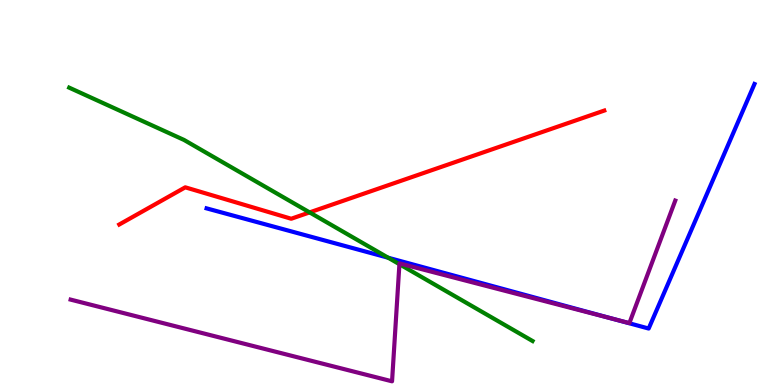[{'lines': ['blue', 'red'], 'intersections': []}, {'lines': ['green', 'red'], 'intersections': [{'x': 4.0, 'y': 4.48}]}, {'lines': ['purple', 'red'], 'intersections': []}, {'lines': ['blue', 'green'], 'intersections': [{'x': 5.01, 'y': 3.31}]}, {'lines': ['blue', 'purple'], 'intersections': [{'x': 7.93, 'y': 1.71}]}, {'lines': ['green', 'purple'], 'intersections': [{'x': 5.15, 'y': 3.14}]}]